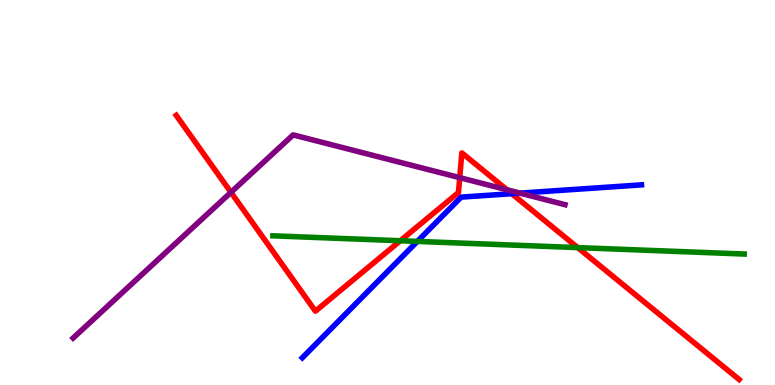[{'lines': ['blue', 'red'], 'intersections': [{'x': 6.6, 'y': 4.97}]}, {'lines': ['green', 'red'], 'intersections': [{'x': 5.17, 'y': 3.75}, {'x': 7.45, 'y': 3.57}]}, {'lines': ['purple', 'red'], 'intersections': [{'x': 2.98, 'y': 5.0}, {'x': 5.93, 'y': 5.39}, {'x': 6.54, 'y': 5.07}]}, {'lines': ['blue', 'green'], 'intersections': [{'x': 5.39, 'y': 3.73}]}, {'lines': ['blue', 'purple'], 'intersections': [{'x': 6.71, 'y': 4.98}]}, {'lines': ['green', 'purple'], 'intersections': []}]